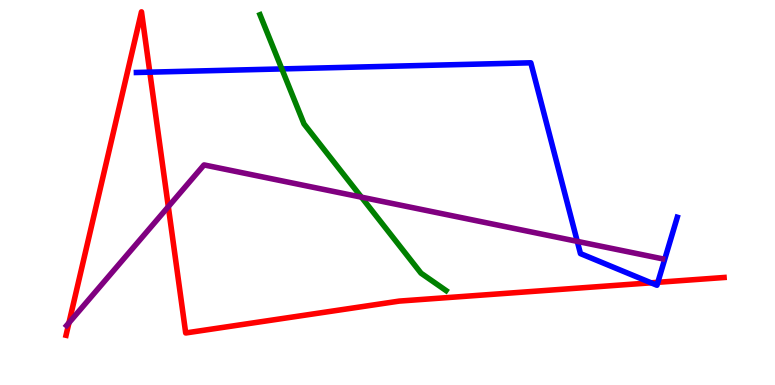[{'lines': ['blue', 'red'], 'intersections': [{'x': 1.93, 'y': 8.13}, {'x': 8.4, 'y': 2.65}, {'x': 8.49, 'y': 2.67}]}, {'lines': ['green', 'red'], 'intersections': []}, {'lines': ['purple', 'red'], 'intersections': [{'x': 0.89, 'y': 1.62}, {'x': 2.17, 'y': 4.63}]}, {'lines': ['blue', 'green'], 'intersections': [{'x': 3.64, 'y': 8.21}]}, {'lines': ['blue', 'purple'], 'intersections': [{'x': 7.45, 'y': 3.73}]}, {'lines': ['green', 'purple'], 'intersections': [{'x': 4.66, 'y': 4.88}]}]